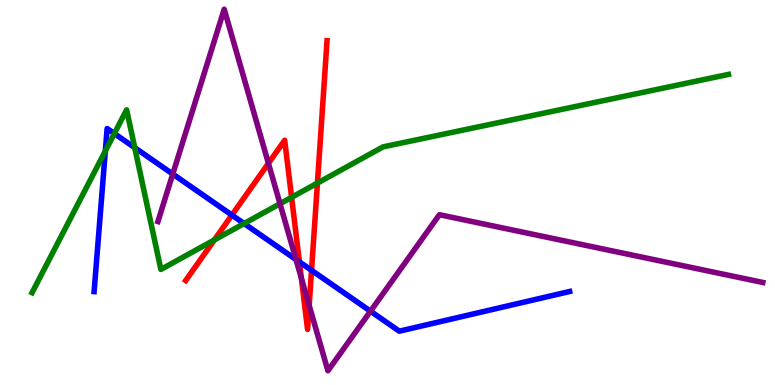[{'lines': ['blue', 'red'], 'intersections': [{'x': 2.99, 'y': 4.41}, {'x': 3.86, 'y': 3.2}, {'x': 4.02, 'y': 2.98}]}, {'lines': ['green', 'red'], 'intersections': [{'x': 2.77, 'y': 3.77}, {'x': 3.76, 'y': 4.87}, {'x': 4.1, 'y': 5.24}]}, {'lines': ['purple', 'red'], 'intersections': [{'x': 3.46, 'y': 5.76}, {'x': 3.89, 'y': 2.77}, {'x': 3.99, 'y': 2.07}]}, {'lines': ['blue', 'green'], 'intersections': [{'x': 1.36, 'y': 6.08}, {'x': 1.48, 'y': 6.53}, {'x': 1.74, 'y': 6.16}, {'x': 3.15, 'y': 4.19}]}, {'lines': ['blue', 'purple'], 'intersections': [{'x': 2.23, 'y': 5.48}, {'x': 3.82, 'y': 3.26}, {'x': 4.78, 'y': 1.92}]}, {'lines': ['green', 'purple'], 'intersections': [{'x': 3.61, 'y': 4.71}]}]